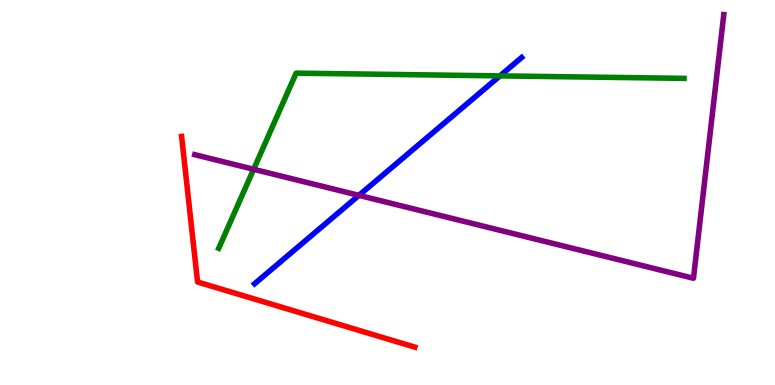[{'lines': ['blue', 'red'], 'intersections': []}, {'lines': ['green', 'red'], 'intersections': []}, {'lines': ['purple', 'red'], 'intersections': []}, {'lines': ['blue', 'green'], 'intersections': [{'x': 6.45, 'y': 8.03}]}, {'lines': ['blue', 'purple'], 'intersections': [{'x': 4.63, 'y': 4.93}]}, {'lines': ['green', 'purple'], 'intersections': [{'x': 3.27, 'y': 5.6}]}]